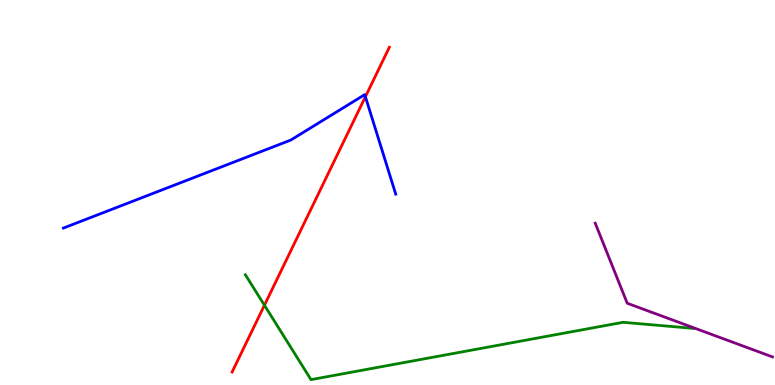[{'lines': ['blue', 'red'], 'intersections': [{'x': 4.71, 'y': 7.49}]}, {'lines': ['green', 'red'], 'intersections': [{'x': 3.41, 'y': 2.07}]}, {'lines': ['purple', 'red'], 'intersections': []}, {'lines': ['blue', 'green'], 'intersections': []}, {'lines': ['blue', 'purple'], 'intersections': []}, {'lines': ['green', 'purple'], 'intersections': []}]